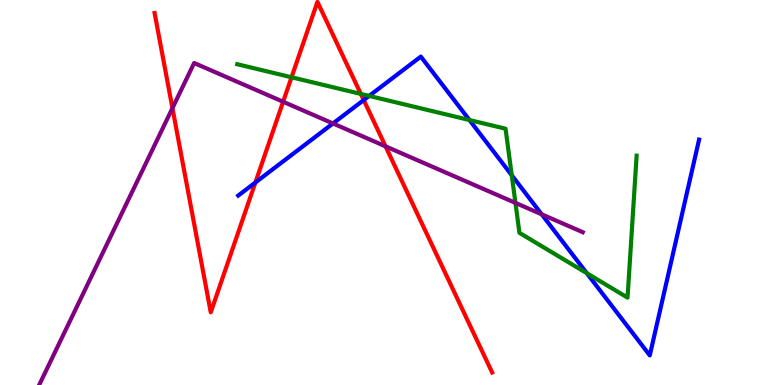[{'lines': ['blue', 'red'], 'intersections': [{'x': 3.3, 'y': 5.26}, {'x': 4.69, 'y': 7.4}]}, {'lines': ['green', 'red'], 'intersections': [{'x': 3.76, 'y': 7.99}, {'x': 4.66, 'y': 7.56}]}, {'lines': ['purple', 'red'], 'intersections': [{'x': 2.22, 'y': 7.19}, {'x': 3.65, 'y': 7.36}, {'x': 4.97, 'y': 6.2}]}, {'lines': ['blue', 'green'], 'intersections': [{'x': 4.76, 'y': 7.51}, {'x': 6.06, 'y': 6.88}, {'x': 6.6, 'y': 5.45}, {'x': 7.57, 'y': 2.9}]}, {'lines': ['blue', 'purple'], 'intersections': [{'x': 4.3, 'y': 6.79}, {'x': 6.99, 'y': 4.43}]}, {'lines': ['green', 'purple'], 'intersections': [{'x': 6.65, 'y': 4.73}]}]